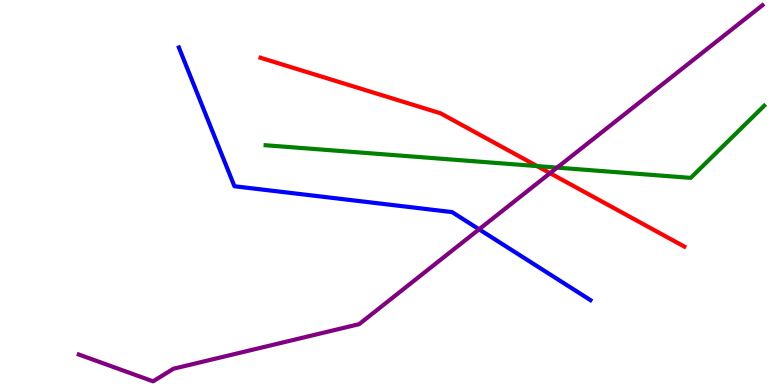[{'lines': ['blue', 'red'], 'intersections': []}, {'lines': ['green', 'red'], 'intersections': [{'x': 6.93, 'y': 5.69}]}, {'lines': ['purple', 'red'], 'intersections': [{'x': 7.1, 'y': 5.5}]}, {'lines': ['blue', 'green'], 'intersections': []}, {'lines': ['blue', 'purple'], 'intersections': [{'x': 6.18, 'y': 4.04}]}, {'lines': ['green', 'purple'], 'intersections': [{'x': 7.19, 'y': 5.65}]}]